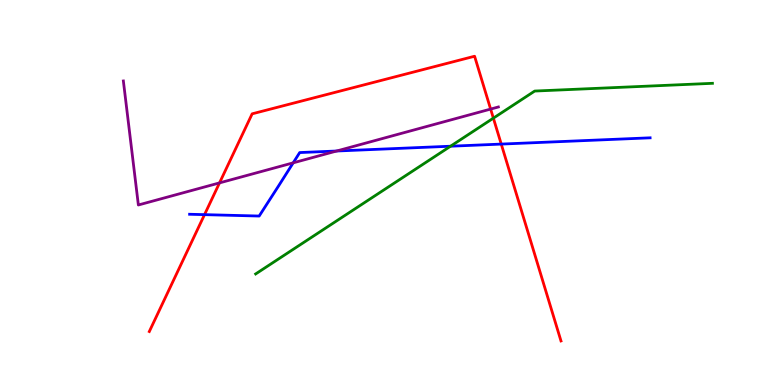[{'lines': ['blue', 'red'], 'intersections': [{'x': 2.64, 'y': 4.42}, {'x': 6.47, 'y': 6.26}]}, {'lines': ['green', 'red'], 'intersections': [{'x': 6.37, 'y': 6.93}]}, {'lines': ['purple', 'red'], 'intersections': [{'x': 2.83, 'y': 5.25}, {'x': 6.33, 'y': 7.17}]}, {'lines': ['blue', 'green'], 'intersections': [{'x': 5.81, 'y': 6.2}]}, {'lines': ['blue', 'purple'], 'intersections': [{'x': 3.78, 'y': 5.77}, {'x': 4.34, 'y': 6.08}]}, {'lines': ['green', 'purple'], 'intersections': []}]